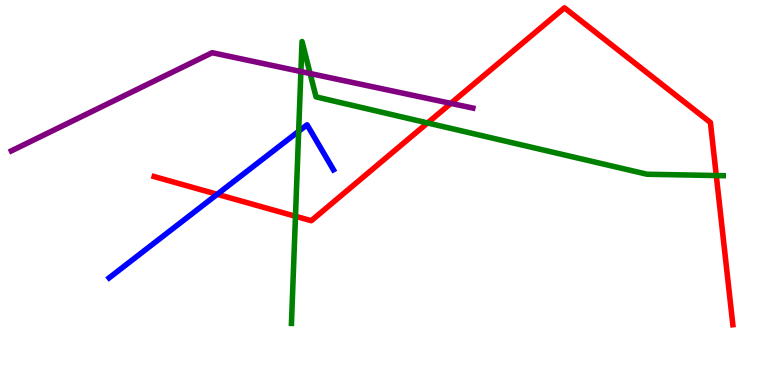[{'lines': ['blue', 'red'], 'intersections': [{'x': 2.8, 'y': 4.95}]}, {'lines': ['green', 'red'], 'intersections': [{'x': 3.81, 'y': 4.38}, {'x': 5.52, 'y': 6.81}, {'x': 9.24, 'y': 5.44}]}, {'lines': ['purple', 'red'], 'intersections': [{'x': 5.82, 'y': 7.31}]}, {'lines': ['blue', 'green'], 'intersections': [{'x': 3.85, 'y': 6.59}]}, {'lines': ['blue', 'purple'], 'intersections': []}, {'lines': ['green', 'purple'], 'intersections': [{'x': 3.88, 'y': 8.14}, {'x': 4.0, 'y': 8.09}]}]